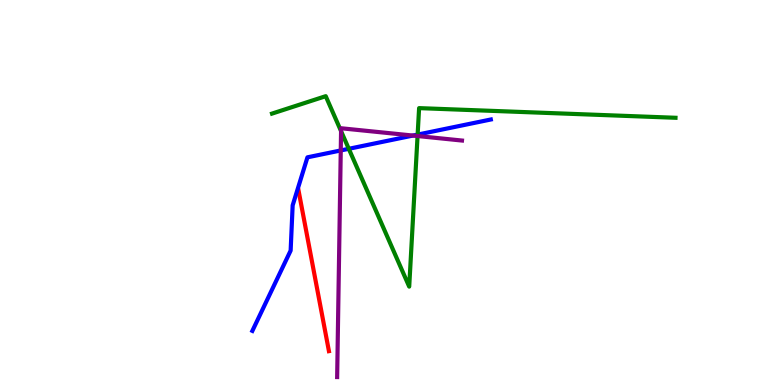[{'lines': ['blue', 'red'], 'intersections': []}, {'lines': ['green', 'red'], 'intersections': []}, {'lines': ['purple', 'red'], 'intersections': []}, {'lines': ['blue', 'green'], 'intersections': [{'x': 4.5, 'y': 6.14}, {'x': 5.39, 'y': 6.5}]}, {'lines': ['blue', 'purple'], 'intersections': [{'x': 4.4, 'y': 6.09}, {'x': 5.33, 'y': 6.48}]}, {'lines': ['green', 'purple'], 'intersections': [{'x': 4.4, 'y': 6.59}, {'x': 5.39, 'y': 6.47}]}]